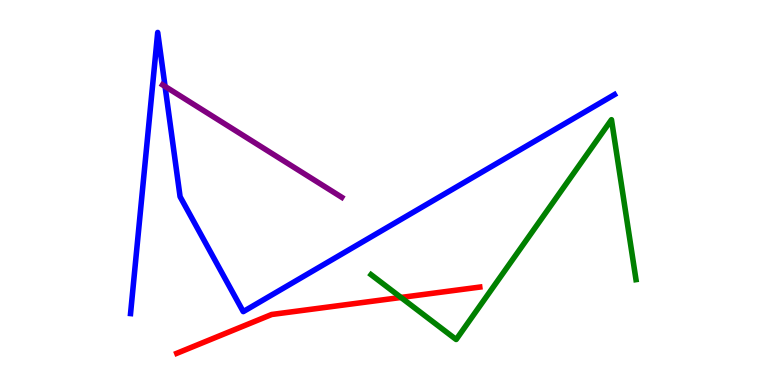[{'lines': ['blue', 'red'], 'intersections': []}, {'lines': ['green', 'red'], 'intersections': [{'x': 5.17, 'y': 2.27}]}, {'lines': ['purple', 'red'], 'intersections': []}, {'lines': ['blue', 'green'], 'intersections': []}, {'lines': ['blue', 'purple'], 'intersections': [{'x': 2.13, 'y': 7.75}]}, {'lines': ['green', 'purple'], 'intersections': []}]